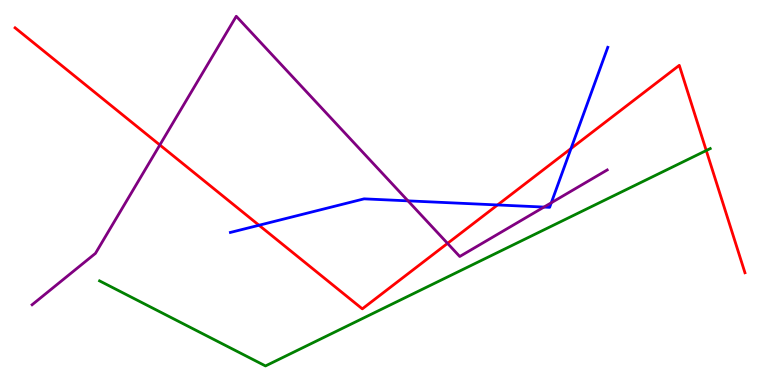[{'lines': ['blue', 'red'], 'intersections': [{'x': 3.34, 'y': 4.15}, {'x': 6.42, 'y': 4.68}, {'x': 7.37, 'y': 6.14}]}, {'lines': ['green', 'red'], 'intersections': [{'x': 9.11, 'y': 6.09}]}, {'lines': ['purple', 'red'], 'intersections': [{'x': 2.06, 'y': 6.23}, {'x': 5.77, 'y': 3.68}]}, {'lines': ['blue', 'green'], 'intersections': []}, {'lines': ['blue', 'purple'], 'intersections': [{'x': 5.26, 'y': 4.78}, {'x': 7.02, 'y': 4.62}, {'x': 7.11, 'y': 4.73}]}, {'lines': ['green', 'purple'], 'intersections': []}]